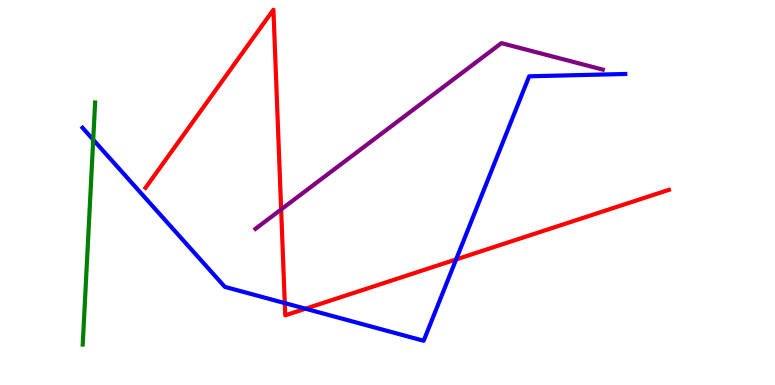[{'lines': ['blue', 'red'], 'intersections': [{'x': 3.67, 'y': 2.13}, {'x': 3.94, 'y': 1.98}, {'x': 5.89, 'y': 3.26}]}, {'lines': ['green', 'red'], 'intersections': []}, {'lines': ['purple', 'red'], 'intersections': [{'x': 3.63, 'y': 4.56}]}, {'lines': ['blue', 'green'], 'intersections': [{'x': 1.2, 'y': 6.37}]}, {'lines': ['blue', 'purple'], 'intersections': []}, {'lines': ['green', 'purple'], 'intersections': []}]